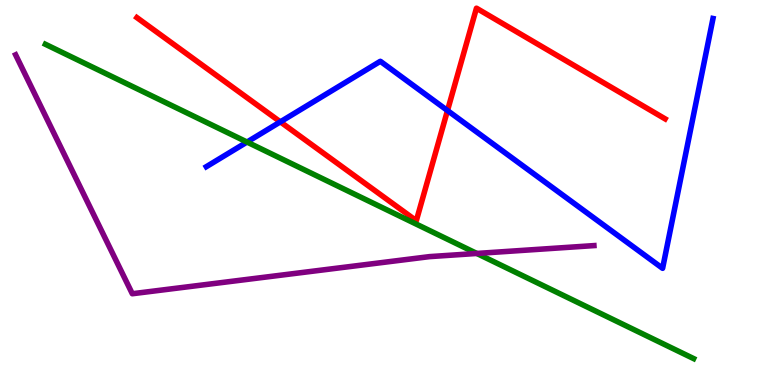[{'lines': ['blue', 'red'], 'intersections': [{'x': 3.62, 'y': 6.83}, {'x': 5.77, 'y': 7.13}]}, {'lines': ['green', 'red'], 'intersections': []}, {'lines': ['purple', 'red'], 'intersections': []}, {'lines': ['blue', 'green'], 'intersections': [{'x': 3.19, 'y': 6.31}]}, {'lines': ['blue', 'purple'], 'intersections': []}, {'lines': ['green', 'purple'], 'intersections': [{'x': 6.15, 'y': 3.42}]}]